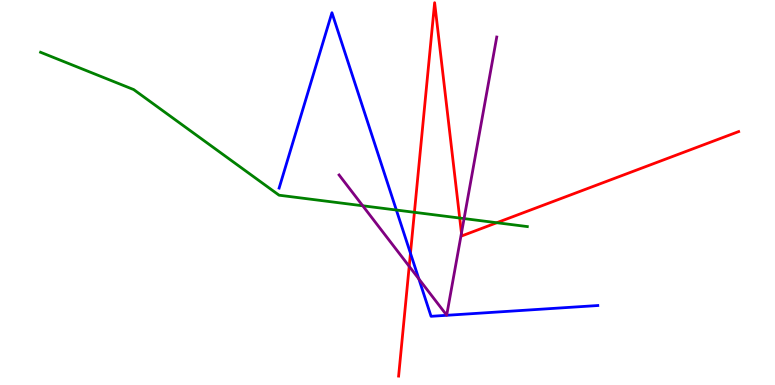[{'lines': ['blue', 'red'], 'intersections': [{'x': 5.3, 'y': 3.42}]}, {'lines': ['green', 'red'], 'intersections': [{'x': 5.35, 'y': 4.49}, {'x': 5.93, 'y': 4.34}, {'x': 6.41, 'y': 4.22}]}, {'lines': ['purple', 'red'], 'intersections': [{'x': 5.28, 'y': 3.08}, {'x': 5.95, 'y': 3.94}]}, {'lines': ['blue', 'green'], 'intersections': [{'x': 5.11, 'y': 4.54}]}, {'lines': ['blue', 'purple'], 'intersections': [{'x': 5.4, 'y': 2.76}]}, {'lines': ['green', 'purple'], 'intersections': [{'x': 4.68, 'y': 4.66}, {'x': 5.99, 'y': 4.32}]}]